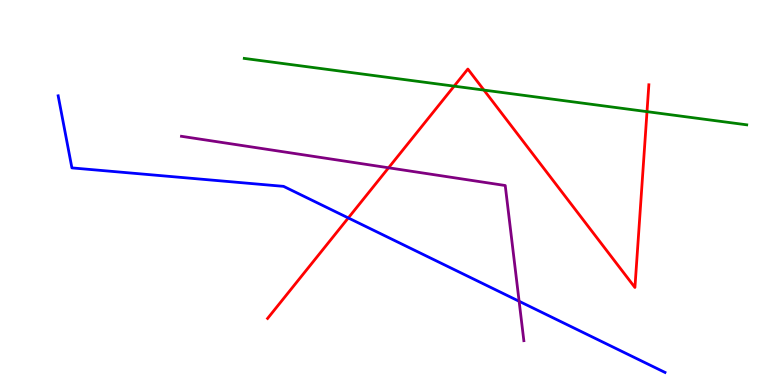[{'lines': ['blue', 'red'], 'intersections': [{'x': 4.49, 'y': 4.34}]}, {'lines': ['green', 'red'], 'intersections': [{'x': 5.86, 'y': 7.76}, {'x': 6.24, 'y': 7.66}, {'x': 8.35, 'y': 7.1}]}, {'lines': ['purple', 'red'], 'intersections': [{'x': 5.01, 'y': 5.64}]}, {'lines': ['blue', 'green'], 'intersections': []}, {'lines': ['blue', 'purple'], 'intersections': [{'x': 6.7, 'y': 2.18}]}, {'lines': ['green', 'purple'], 'intersections': []}]